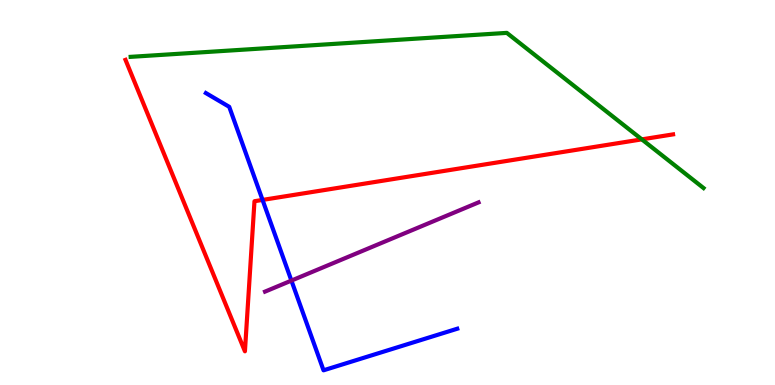[{'lines': ['blue', 'red'], 'intersections': [{'x': 3.39, 'y': 4.81}]}, {'lines': ['green', 'red'], 'intersections': [{'x': 8.28, 'y': 6.38}]}, {'lines': ['purple', 'red'], 'intersections': []}, {'lines': ['blue', 'green'], 'intersections': []}, {'lines': ['blue', 'purple'], 'intersections': [{'x': 3.76, 'y': 2.71}]}, {'lines': ['green', 'purple'], 'intersections': []}]